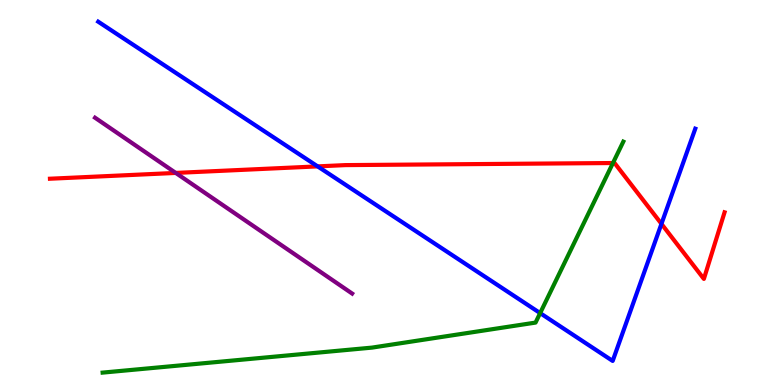[{'lines': ['blue', 'red'], 'intersections': [{'x': 4.1, 'y': 5.68}, {'x': 8.53, 'y': 4.19}]}, {'lines': ['green', 'red'], 'intersections': [{'x': 7.91, 'y': 5.77}]}, {'lines': ['purple', 'red'], 'intersections': [{'x': 2.27, 'y': 5.51}]}, {'lines': ['blue', 'green'], 'intersections': [{'x': 6.97, 'y': 1.87}]}, {'lines': ['blue', 'purple'], 'intersections': []}, {'lines': ['green', 'purple'], 'intersections': []}]